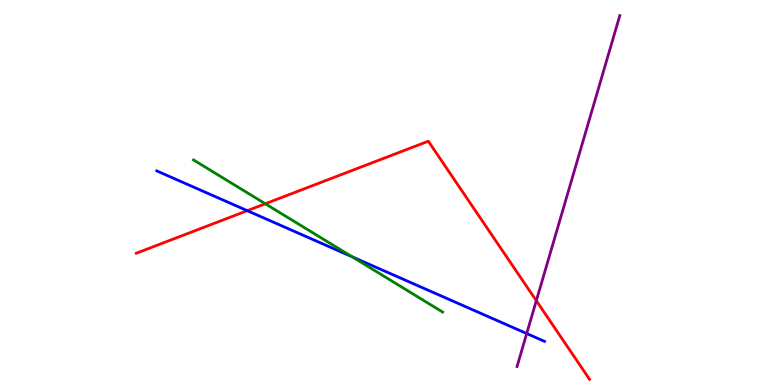[{'lines': ['blue', 'red'], 'intersections': [{'x': 3.19, 'y': 4.53}]}, {'lines': ['green', 'red'], 'intersections': [{'x': 3.42, 'y': 4.71}]}, {'lines': ['purple', 'red'], 'intersections': [{'x': 6.92, 'y': 2.19}]}, {'lines': ['blue', 'green'], 'intersections': [{'x': 4.54, 'y': 3.33}]}, {'lines': ['blue', 'purple'], 'intersections': [{'x': 6.8, 'y': 1.34}]}, {'lines': ['green', 'purple'], 'intersections': []}]